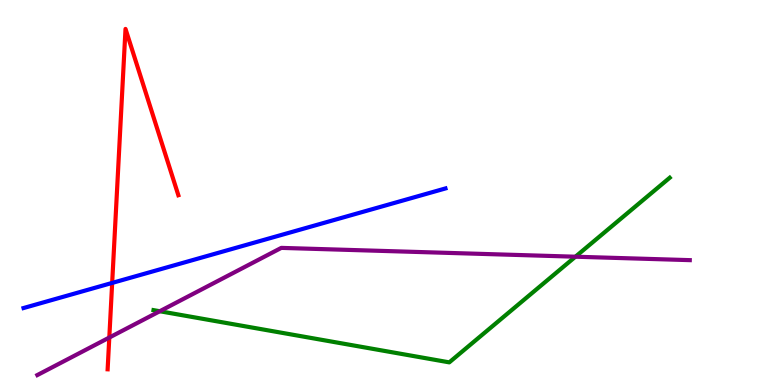[{'lines': ['blue', 'red'], 'intersections': [{'x': 1.45, 'y': 2.65}]}, {'lines': ['green', 'red'], 'intersections': []}, {'lines': ['purple', 'red'], 'intersections': [{'x': 1.41, 'y': 1.23}]}, {'lines': ['blue', 'green'], 'intersections': []}, {'lines': ['blue', 'purple'], 'intersections': []}, {'lines': ['green', 'purple'], 'intersections': [{'x': 2.06, 'y': 1.92}, {'x': 7.42, 'y': 3.33}]}]